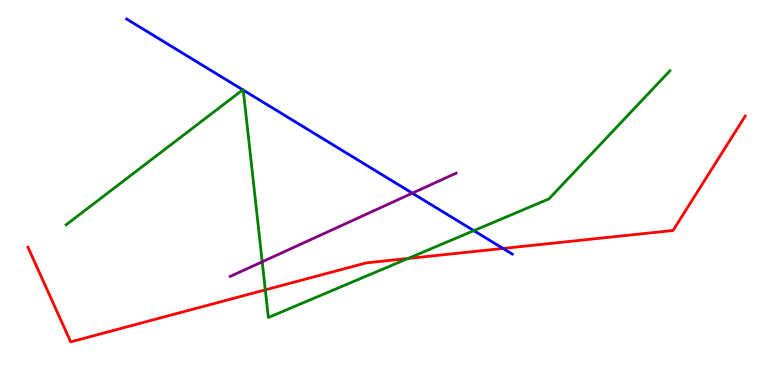[{'lines': ['blue', 'red'], 'intersections': [{'x': 6.49, 'y': 3.55}]}, {'lines': ['green', 'red'], 'intersections': [{'x': 3.42, 'y': 2.47}, {'x': 5.26, 'y': 3.29}]}, {'lines': ['purple', 'red'], 'intersections': []}, {'lines': ['blue', 'green'], 'intersections': [{'x': 3.13, 'y': 7.67}, {'x': 3.14, 'y': 7.66}, {'x': 6.11, 'y': 4.01}]}, {'lines': ['blue', 'purple'], 'intersections': [{'x': 5.32, 'y': 4.98}]}, {'lines': ['green', 'purple'], 'intersections': [{'x': 3.38, 'y': 3.2}]}]